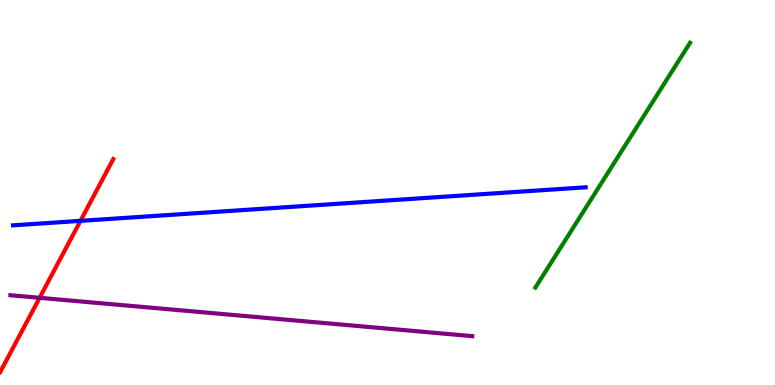[{'lines': ['blue', 'red'], 'intersections': [{'x': 1.04, 'y': 4.26}]}, {'lines': ['green', 'red'], 'intersections': []}, {'lines': ['purple', 'red'], 'intersections': [{'x': 0.511, 'y': 2.26}]}, {'lines': ['blue', 'green'], 'intersections': []}, {'lines': ['blue', 'purple'], 'intersections': []}, {'lines': ['green', 'purple'], 'intersections': []}]